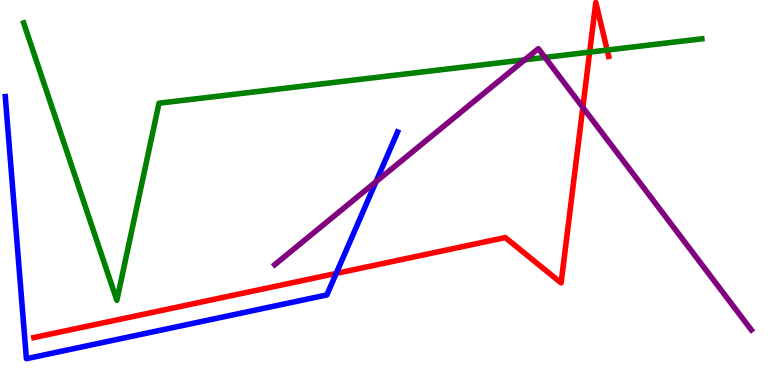[{'lines': ['blue', 'red'], 'intersections': [{'x': 4.34, 'y': 2.9}]}, {'lines': ['green', 'red'], 'intersections': [{'x': 7.61, 'y': 8.65}, {'x': 7.83, 'y': 8.7}]}, {'lines': ['purple', 'red'], 'intersections': [{'x': 7.52, 'y': 7.21}]}, {'lines': ['blue', 'green'], 'intersections': []}, {'lines': ['blue', 'purple'], 'intersections': [{'x': 4.85, 'y': 5.28}]}, {'lines': ['green', 'purple'], 'intersections': [{'x': 6.77, 'y': 8.45}, {'x': 7.03, 'y': 8.51}]}]